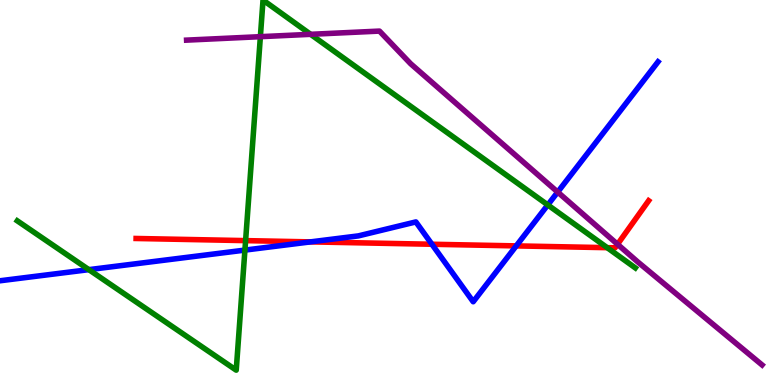[{'lines': ['blue', 'red'], 'intersections': [{'x': 4.01, 'y': 3.72}, {'x': 5.57, 'y': 3.66}, {'x': 6.66, 'y': 3.61}]}, {'lines': ['green', 'red'], 'intersections': [{'x': 3.17, 'y': 3.75}, {'x': 7.83, 'y': 3.57}]}, {'lines': ['purple', 'red'], 'intersections': [{'x': 7.97, 'y': 3.66}]}, {'lines': ['blue', 'green'], 'intersections': [{'x': 1.15, 'y': 3.0}, {'x': 3.16, 'y': 3.5}, {'x': 7.07, 'y': 4.68}]}, {'lines': ['blue', 'purple'], 'intersections': [{'x': 7.2, 'y': 5.01}]}, {'lines': ['green', 'purple'], 'intersections': [{'x': 3.36, 'y': 9.05}, {'x': 4.01, 'y': 9.11}]}]